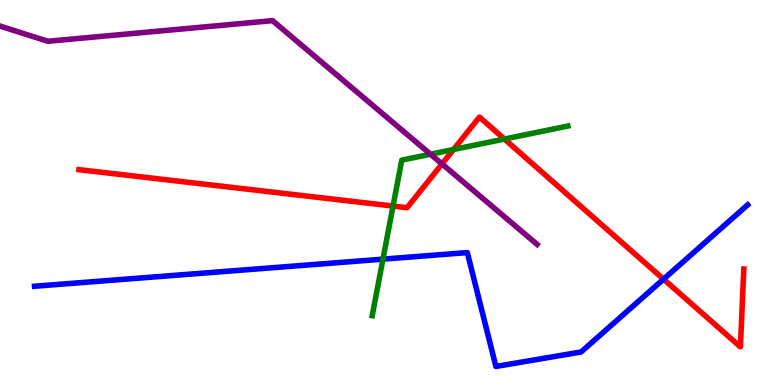[{'lines': ['blue', 'red'], 'intersections': [{'x': 8.56, 'y': 2.75}]}, {'lines': ['green', 'red'], 'intersections': [{'x': 5.07, 'y': 4.65}, {'x': 5.85, 'y': 6.12}, {'x': 6.51, 'y': 6.39}]}, {'lines': ['purple', 'red'], 'intersections': [{'x': 5.7, 'y': 5.74}]}, {'lines': ['blue', 'green'], 'intersections': [{'x': 4.94, 'y': 3.27}]}, {'lines': ['blue', 'purple'], 'intersections': []}, {'lines': ['green', 'purple'], 'intersections': [{'x': 5.55, 'y': 5.99}]}]